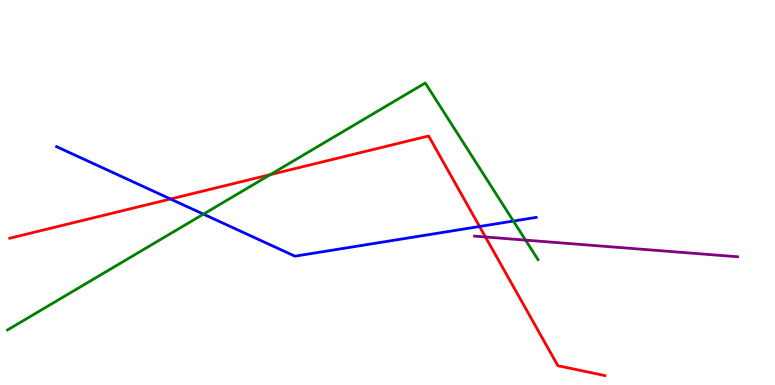[{'lines': ['blue', 'red'], 'intersections': [{'x': 2.2, 'y': 4.83}, {'x': 6.19, 'y': 4.12}]}, {'lines': ['green', 'red'], 'intersections': [{'x': 3.49, 'y': 5.46}]}, {'lines': ['purple', 'red'], 'intersections': [{'x': 6.26, 'y': 3.84}]}, {'lines': ['blue', 'green'], 'intersections': [{'x': 2.62, 'y': 4.44}, {'x': 6.62, 'y': 4.26}]}, {'lines': ['blue', 'purple'], 'intersections': []}, {'lines': ['green', 'purple'], 'intersections': [{'x': 6.78, 'y': 3.76}]}]